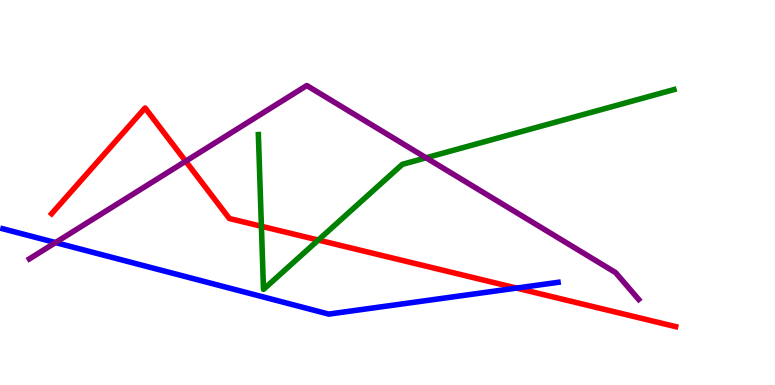[{'lines': ['blue', 'red'], 'intersections': [{'x': 6.67, 'y': 2.52}]}, {'lines': ['green', 'red'], 'intersections': [{'x': 3.37, 'y': 4.12}, {'x': 4.11, 'y': 3.76}]}, {'lines': ['purple', 'red'], 'intersections': [{'x': 2.4, 'y': 5.81}]}, {'lines': ['blue', 'green'], 'intersections': []}, {'lines': ['blue', 'purple'], 'intersections': [{'x': 0.716, 'y': 3.7}]}, {'lines': ['green', 'purple'], 'intersections': [{'x': 5.5, 'y': 5.9}]}]